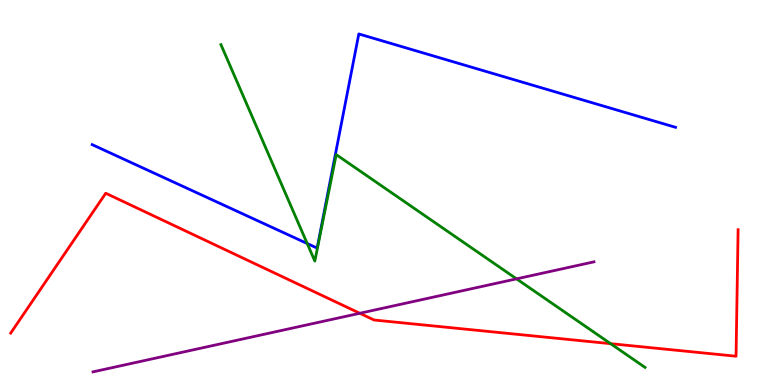[{'lines': ['blue', 'red'], 'intersections': []}, {'lines': ['green', 'red'], 'intersections': [{'x': 7.88, 'y': 1.07}]}, {'lines': ['purple', 'red'], 'intersections': [{'x': 4.64, 'y': 1.86}]}, {'lines': ['blue', 'green'], 'intersections': [{'x': 3.96, 'y': 3.67}]}, {'lines': ['blue', 'purple'], 'intersections': []}, {'lines': ['green', 'purple'], 'intersections': [{'x': 6.66, 'y': 2.76}]}]